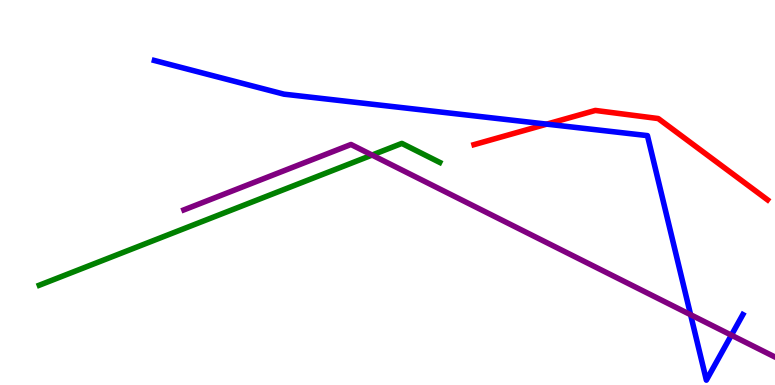[{'lines': ['blue', 'red'], 'intersections': [{'x': 7.05, 'y': 6.78}]}, {'lines': ['green', 'red'], 'intersections': []}, {'lines': ['purple', 'red'], 'intersections': []}, {'lines': ['blue', 'green'], 'intersections': []}, {'lines': ['blue', 'purple'], 'intersections': [{'x': 8.91, 'y': 1.83}, {'x': 9.44, 'y': 1.29}]}, {'lines': ['green', 'purple'], 'intersections': [{'x': 4.8, 'y': 5.97}]}]